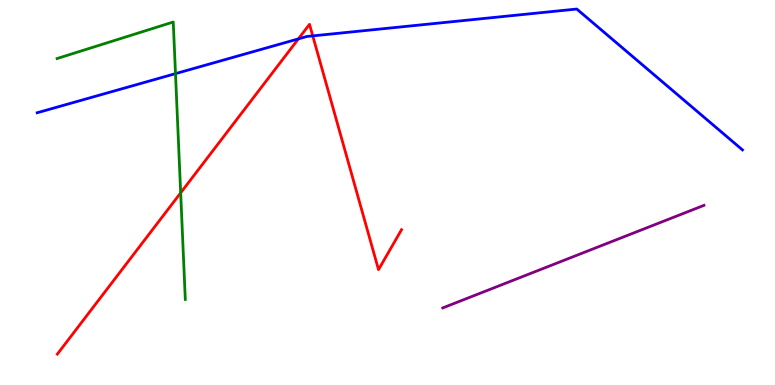[{'lines': ['blue', 'red'], 'intersections': [{'x': 3.85, 'y': 8.99}, {'x': 4.04, 'y': 9.07}]}, {'lines': ['green', 'red'], 'intersections': [{'x': 2.33, 'y': 4.99}]}, {'lines': ['purple', 'red'], 'intersections': []}, {'lines': ['blue', 'green'], 'intersections': [{'x': 2.26, 'y': 8.09}]}, {'lines': ['blue', 'purple'], 'intersections': []}, {'lines': ['green', 'purple'], 'intersections': []}]